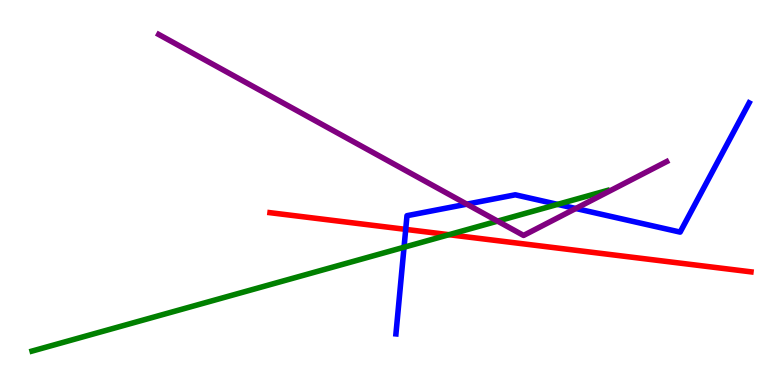[{'lines': ['blue', 'red'], 'intersections': [{'x': 5.23, 'y': 4.04}]}, {'lines': ['green', 'red'], 'intersections': [{'x': 5.79, 'y': 3.9}]}, {'lines': ['purple', 'red'], 'intersections': []}, {'lines': ['blue', 'green'], 'intersections': [{'x': 5.21, 'y': 3.58}, {'x': 7.19, 'y': 4.69}]}, {'lines': ['blue', 'purple'], 'intersections': [{'x': 6.02, 'y': 4.7}, {'x': 7.43, 'y': 4.58}]}, {'lines': ['green', 'purple'], 'intersections': [{'x': 6.42, 'y': 4.26}]}]